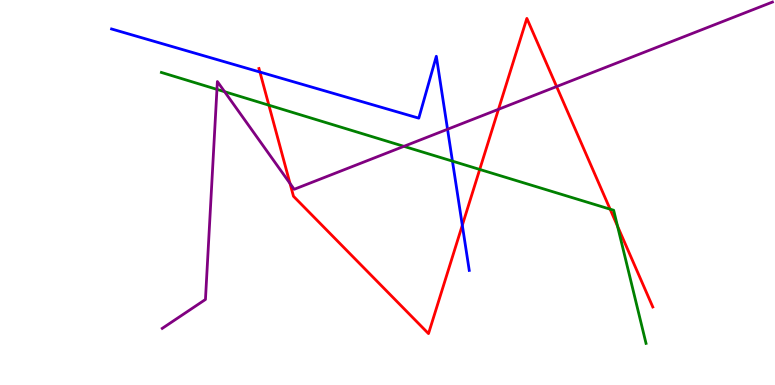[{'lines': ['blue', 'red'], 'intersections': [{'x': 3.35, 'y': 8.13}, {'x': 5.97, 'y': 4.15}]}, {'lines': ['green', 'red'], 'intersections': [{'x': 3.47, 'y': 7.27}, {'x': 6.19, 'y': 5.6}, {'x': 7.87, 'y': 4.57}, {'x': 7.97, 'y': 4.12}]}, {'lines': ['purple', 'red'], 'intersections': [{'x': 3.74, 'y': 5.23}, {'x': 6.43, 'y': 7.16}, {'x': 7.18, 'y': 7.75}]}, {'lines': ['blue', 'green'], 'intersections': [{'x': 5.84, 'y': 5.81}]}, {'lines': ['blue', 'purple'], 'intersections': [{'x': 5.77, 'y': 6.64}]}, {'lines': ['green', 'purple'], 'intersections': [{'x': 2.8, 'y': 7.68}, {'x': 2.9, 'y': 7.62}, {'x': 5.21, 'y': 6.2}]}]